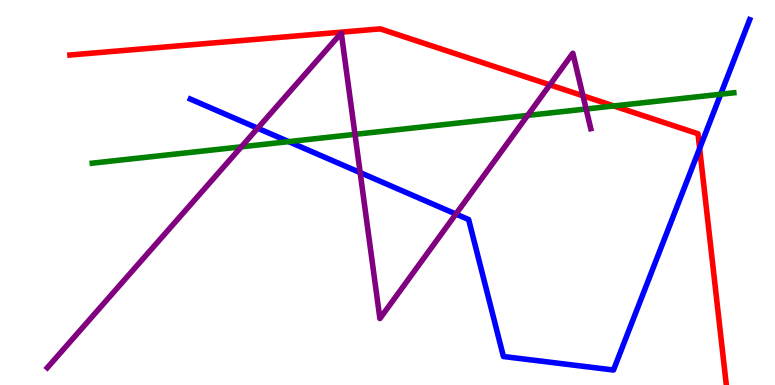[{'lines': ['blue', 'red'], 'intersections': [{'x': 9.03, 'y': 6.15}]}, {'lines': ['green', 'red'], 'intersections': [{'x': 7.92, 'y': 7.25}]}, {'lines': ['purple', 'red'], 'intersections': [{'x': 7.09, 'y': 7.8}, {'x': 7.52, 'y': 7.51}]}, {'lines': ['blue', 'green'], 'intersections': [{'x': 3.72, 'y': 6.32}, {'x': 9.3, 'y': 7.55}]}, {'lines': ['blue', 'purple'], 'intersections': [{'x': 3.32, 'y': 6.67}, {'x': 4.65, 'y': 5.52}, {'x': 5.88, 'y': 4.44}]}, {'lines': ['green', 'purple'], 'intersections': [{'x': 3.11, 'y': 6.19}, {'x': 4.58, 'y': 6.51}, {'x': 6.81, 'y': 7.0}, {'x': 7.56, 'y': 7.17}]}]